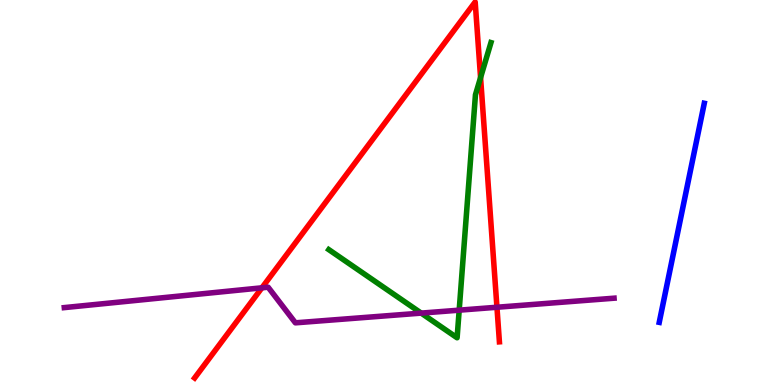[{'lines': ['blue', 'red'], 'intersections': []}, {'lines': ['green', 'red'], 'intersections': [{'x': 6.2, 'y': 7.99}]}, {'lines': ['purple', 'red'], 'intersections': [{'x': 3.38, 'y': 2.52}, {'x': 6.41, 'y': 2.02}]}, {'lines': ['blue', 'green'], 'intersections': []}, {'lines': ['blue', 'purple'], 'intersections': []}, {'lines': ['green', 'purple'], 'intersections': [{'x': 5.43, 'y': 1.87}, {'x': 5.93, 'y': 1.94}]}]